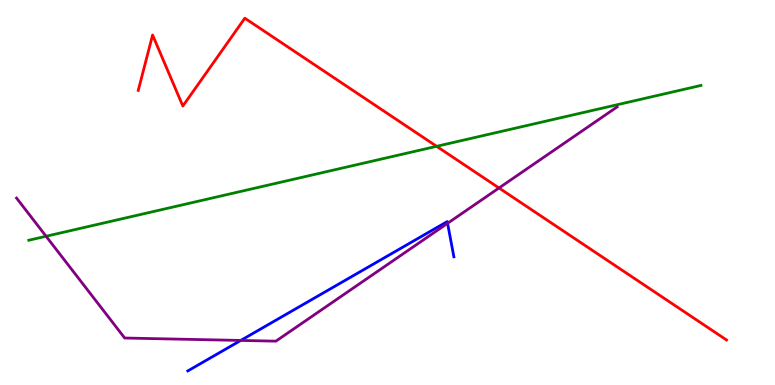[{'lines': ['blue', 'red'], 'intersections': []}, {'lines': ['green', 'red'], 'intersections': [{'x': 5.63, 'y': 6.2}]}, {'lines': ['purple', 'red'], 'intersections': [{'x': 6.44, 'y': 5.12}]}, {'lines': ['blue', 'green'], 'intersections': []}, {'lines': ['blue', 'purple'], 'intersections': [{'x': 3.11, 'y': 1.16}, {'x': 5.78, 'y': 4.2}]}, {'lines': ['green', 'purple'], 'intersections': [{'x': 0.594, 'y': 3.86}]}]